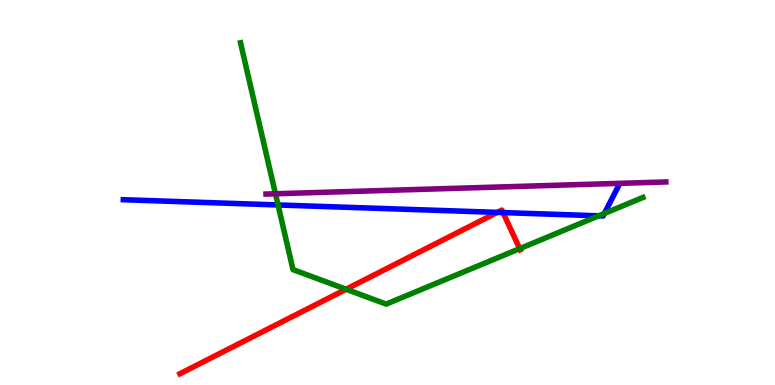[{'lines': ['blue', 'red'], 'intersections': [{'x': 6.42, 'y': 4.48}, {'x': 6.49, 'y': 4.48}]}, {'lines': ['green', 'red'], 'intersections': [{'x': 4.47, 'y': 2.49}, {'x': 6.71, 'y': 3.54}]}, {'lines': ['purple', 'red'], 'intersections': []}, {'lines': ['blue', 'green'], 'intersections': [{'x': 3.59, 'y': 4.68}, {'x': 7.73, 'y': 4.39}, {'x': 7.8, 'y': 4.46}]}, {'lines': ['blue', 'purple'], 'intersections': []}, {'lines': ['green', 'purple'], 'intersections': [{'x': 3.55, 'y': 4.97}]}]